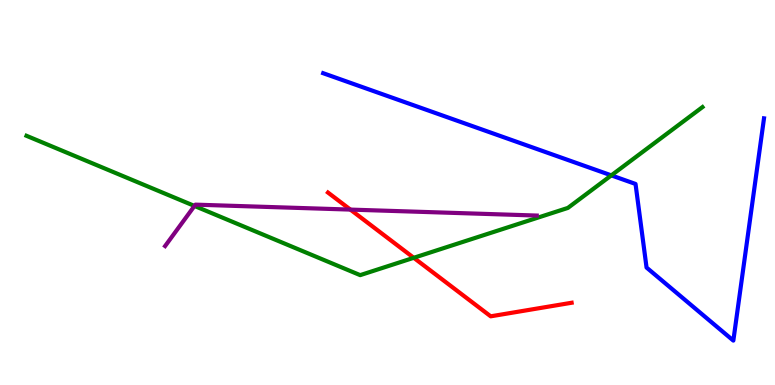[{'lines': ['blue', 'red'], 'intersections': []}, {'lines': ['green', 'red'], 'intersections': [{'x': 5.34, 'y': 3.3}]}, {'lines': ['purple', 'red'], 'intersections': [{'x': 4.52, 'y': 4.56}]}, {'lines': ['blue', 'green'], 'intersections': [{'x': 7.89, 'y': 5.44}]}, {'lines': ['blue', 'purple'], 'intersections': []}, {'lines': ['green', 'purple'], 'intersections': [{'x': 2.51, 'y': 4.65}]}]